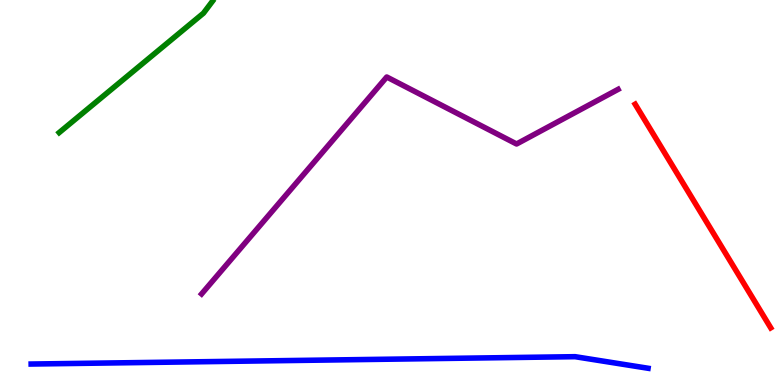[{'lines': ['blue', 'red'], 'intersections': []}, {'lines': ['green', 'red'], 'intersections': []}, {'lines': ['purple', 'red'], 'intersections': []}, {'lines': ['blue', 'green'], 'intersections': []}, {'lines': ['blue', 'purple'], 'intersections': []}, {'lines': ['green', 'purple'], 'intersections': []}]